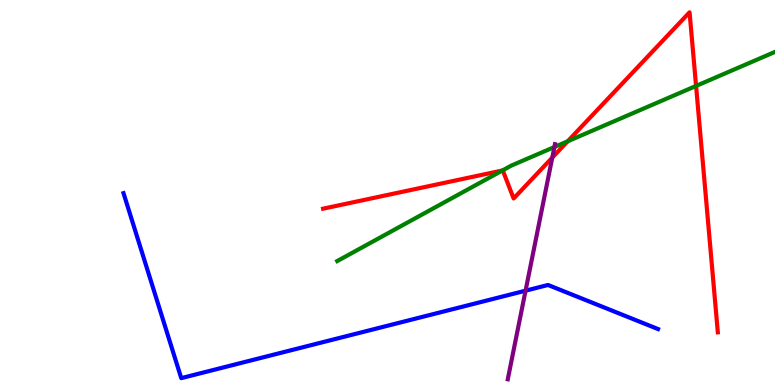[{'lines': ['blue', 'red'], 'intersections': []}, {'lines': ['green', 'red'], 'intersections': [{'x': 6.48, 'y': 5.57}, {'x': 7.33, 'y': 6.33}, {'x': 8.98, 'y': 7.77}]}, {'lines': ['purple', 'red'], 'intersections': [{'x': 7.13, 'y': 5.91}]}, {'lines': ['blue', 'green'], 'intersections': []}, {'lines': ['blue', 'purple'], 'intersections': [{'x': 6.78, 'y': 2.45}]}, {'lines': ['green', 'purple'], 'intersections': [{'x': 7.15, 'y': 6.18}]}]